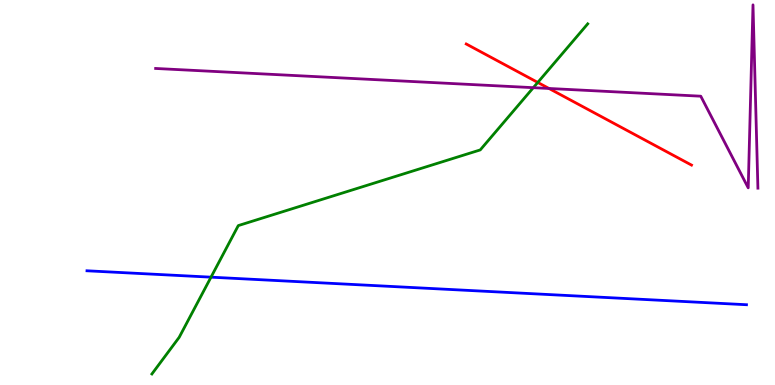[{'lines': ['blue', 'red'], 'intersections': []}, {'lines': ['green', 'red'], 'intersections': [{'x': 6.94, 'y': 7.86}]}, {'lines': ['purple', 'red'], 'intersections': [{'x': 7.08, 'y': 7.7}]}, {'lines': ['blue', 'green'], 'intersections': [{'x': 2.72, 'y': 2.8}]}, {'lines': ['blue', 'purple'], 'intersections': []}, {'lines': ['green', 'purple'], 'intersections': [{'x': 6.88, 'y': 7.72}]}]